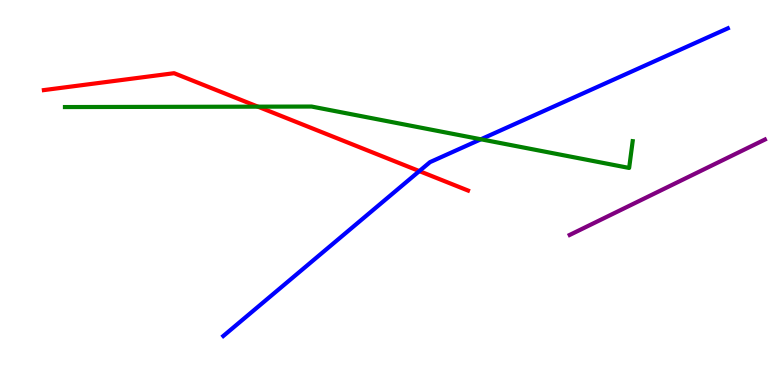[{'lines': ['blue', 'red'], 'intersections': [{'x': 5.41, 'y': 5.56}]}, {'lines': ['green', 'red'], 'intersections': [{'x': 3.33, 'y': 7.23}]}, {'lines': ['purple', 'red'], 'intersections': []}, {'lines': ['blue', 'green'], 'intersections': [{'x': 6.2, 'y': 6.38}]}, {'lines': ['blue', 'purple'], 'intersections': []}, {'lines': ['green', 'purple'], 'intersections': []}]